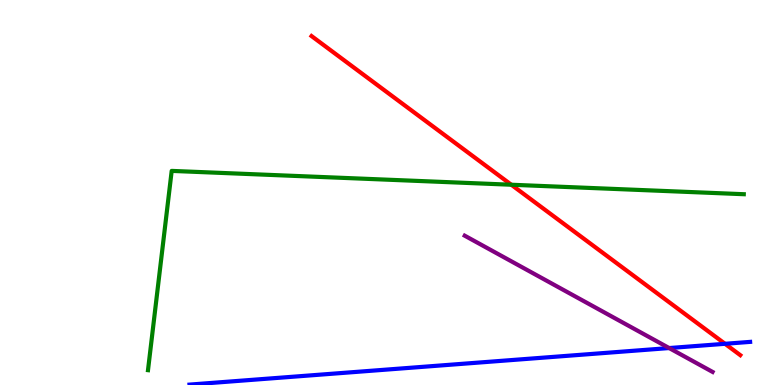[{'lines': ['blue', 'red'], 'intersections': [{'x': 9.36, 'y': 1.07}]}, {'lines': ['green', 'red'], 'intersections': [{'x': 6.6, 'y': 5.2}]}, {'lines': ['purple', 'red'], 'intersections': []}, {'lines': ['blue', 'green'], 'intersections': []}, {'lines': ['blue', 'purple'], 'intersections': [{'x': 8.63, 'y': 0.96}]}, {'lines': ['green', 'purple'], 'intersections': []}]